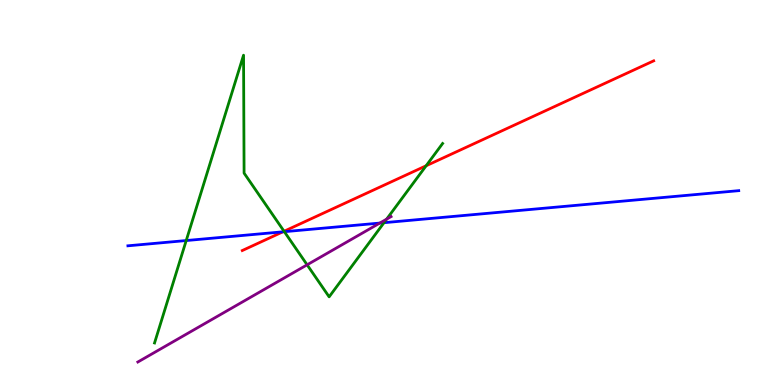[{'lines': ['blue', 'red'], 'intersections': [{'x': 3.65, 'y': 3.98}]}, {'lines': ['green', 'red'], 'intersections': [{'x': 3.67, 'y': 3.99}, {'x': 5.5, 'y': 5.69}]}, {'lines': ['purple', 'red'], 'intersections': []}, {'lines': ['blue', 'green'], 'intersections': [{'x': 2.4, 'y': 3.75}, {'x': 3.67, 'y': 3.98}, {'x': 4.95, 'y': 4.22}]}, {'lines': ['blue', 'purple'], 'intersections': [{'x': 4.9, 'y': 4.21}]}, {'lines': ['green', 'purple'], 'intersections': [{'x': 3.96, 'y': 3.12}, {'x': 4.99, 'y': 4.31}]}]